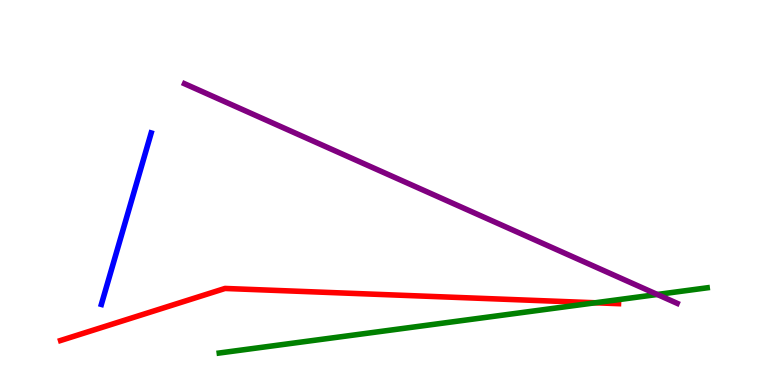[{'lines': ['blue', 'red'], 'intersections': []}, {'lines': ['green', 'red'], 'intersections': [{'x': 7.68, 'y': 2.14}]}, {'lines': ['purple', 'red'], 'intersections': []}, {'lines': ['blue', 'green'], 'intersections': []}, {'lines': ['blue', 'purple'], 'intersections': []}, {'lines': ['green', 'purple'], 'intersections': [{'x': 8.48, 'y': 2.35}]}]